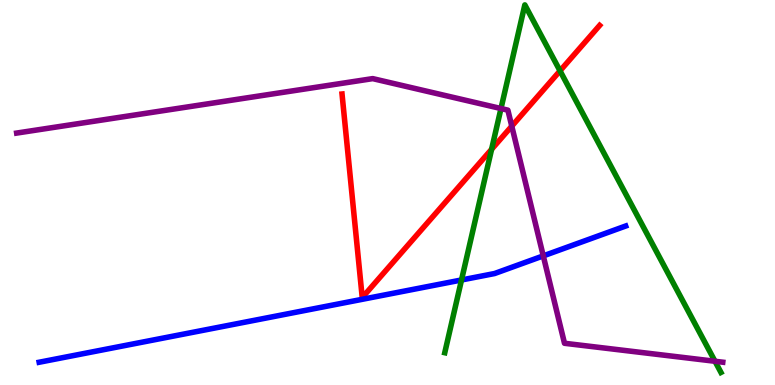[{'lines': ['blue', 'red'], 'intersections': []}, {'lines': ['green', 'red'], 'intersections': [{'x': 6.34, 'y': 6.12}, {'x': 7.23, 'y': 8.16}]}, {'lines': ['purple', 'red'], 'intersections': [{'x': 6.6, 'y': 6.72}]}, {'lines': ['blue', 'green'], 'intersections': [{'x': 5.96, 'y': 2.73}]}, {'lines': ['blue', 'purple'], 'intersections': [{'x': 7.01, 'y': 3.35}]}, {'lines': ['green', 'purple'], 'intersections': [{'x': 6.46, 'y': 7.18}, {'x': 9.23, 'y': 0.616}]}]